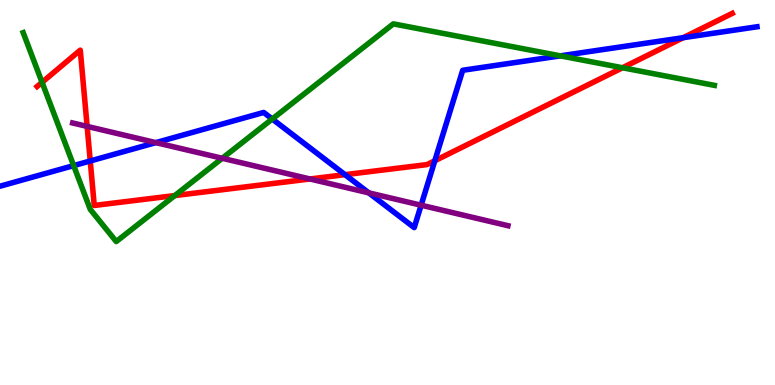[{'lines': ['blue', 'red'], 'intersections': [{'x': 1.16, 'y': 5.82}, {'x': 4.45, 'y': 5.46}, {'x': 5.61, 'y': 5.83}, {'x': 8.82, 'y': 9.02}]}, {'lines': ['green', 'red'], 'intersections': [{'x': 0.543, 'y': 7.86}, {'x': 2.26, 'y': 4.92}, {'x': 8.03, 'y': 8.24}]}, {'lines': ['purple', 'red'], 'intersections': [{'x': 1.12, 'y': 6.72}, {'x': 4.0, 'y': 5.35}]}, {'lines': ['blue', 'green'], 'intersections': [{'x': 0.95, 'y': 5.7}, {'x': 3.51, 'y': 6.91}, {'x': 7.23, 'y': 8.55}]}, {'lines': ['blue', 'purple'], 'intersections': [{'x': 2.01, 'y': 6.3}, {'x': 4.76, 'y': 4.99}, {'x': 5.43, 'y': 4.67}]}, {'lines': ['green', 'purple'], 'intersections': [{'x': 2.87, 'y': 5.89}]}]